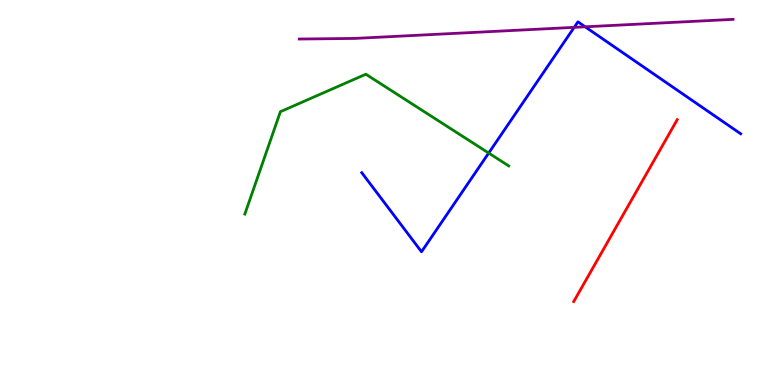[{'lines': ['blue', 'red'], 'intersections': []}, {'lines': ['green', 'red'], 'intersections': []}, {'lines': ['purple', 'red'], 'intersections': []}, {'lines': ['blue', 'green'], 'intersections': [{'x': 6.31, 'y': 6.02}]}, {'lines': ['blue', 'purple'], 'intersections': [{'x': 7.41, 'y': 9.29}, {'x': 7.55, 'y': 9.3}]}, {'lines': ['green', 'purple'], 'intersections': []}]